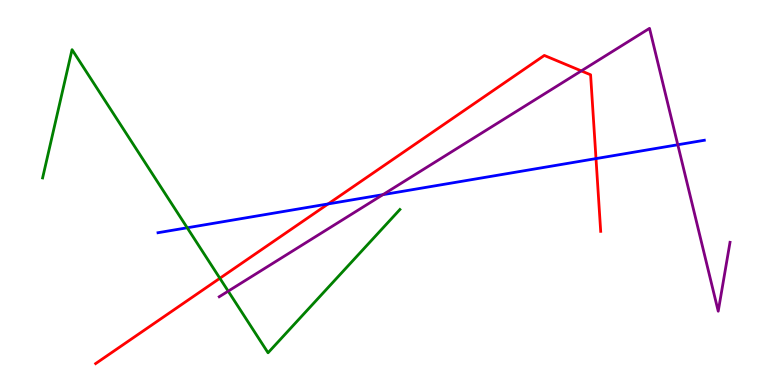[{'lines': ['blue', 'red'], 'intersections': [{'x': 4.23, 'y': 4.7}, {'x': 7.69, 'y': 5.88}]}, {'lines': ['green', 'red'], 'intersections': [{'x': 2.84, 'y': 2.77}]}, {'lines': ['purple', 'red'], 'intersections': [{'x': 7.5, 'y': 8.16}]}, {'lines': ['blue', 'green'], 'intersections': [{'x': 2.42, 'y': 4.08}]}, {'lines': ['blue', 'purple'], 'intersections': [{'x': 4.94, 'y': 4.94}, {'x': 8.75, 'y': 6.24}]}, {'lines': ['green', 'purple'], 'intersections': [{'x': 2.94, 'y': 2.44}]}]